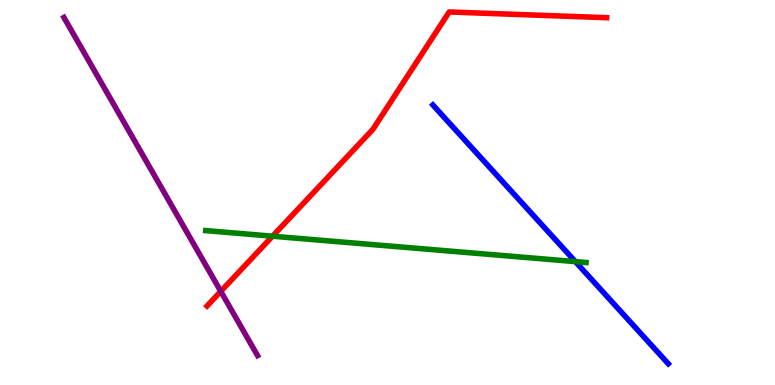[{'lines': ['blue', 'red'], 'intersections': []}, {'lines': ['green', 'red'], 'intersections': [{'x': 3.52, 'y': 3.86}]}, {'lines': ['purple', 'red'], 'intersections': [{'x': 2.85, 'y': 2.43}]}, {'lines': ['blue', 'green'], 'intersections': [{'x': 7.42, 'y': 3.2}]}, {'lines': ['blue', 'purple'], 'intersections': []}, {'lines': ['green', 'purple'], 'intersections': []}]